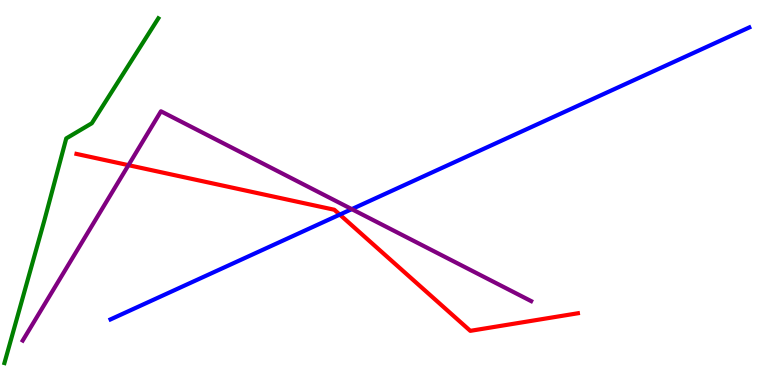[{'lines': ['blue', 'red'], 'intersections': [{'x': 4.38, 'y': 4.43}]}, {'lines': ['green', 'red'], 'intersections': []}, {'lines': ['purple', 'red'], 'intersections': [{'x': 1.66, 'y': 5.71}]}, {'lines': ['blue', 'green'], 'intersections': []}, {'lines': ['blue', 'purple'], 'intersections': [{'x': 4.54, 'y': 4.57}]}, {'lines': ['green', 'purple'], 'intersections': []}]